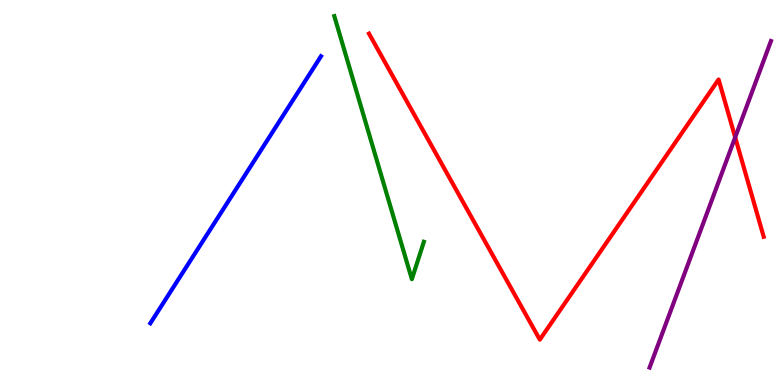[{'lines': ['blue', 'red'], 'intersections': []}, {'lines': ['green', 'red'], 'intersections': []}, {'lines': ['purple', 'red'], 'intersections': [{'x': 9.49, 'y': 6.43}]}, {'lines': ['blue', 'green'], 'intersections': []}, {'lines': ['blue', 'purple'], 'intersections': []}, {'lines': ['green', 'purple'], 'intersections': []}]